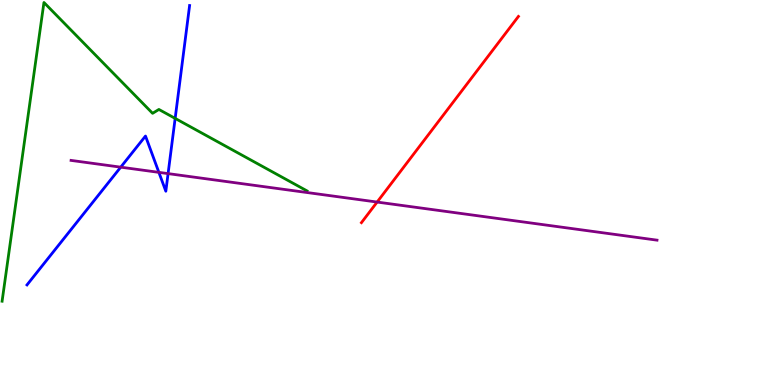[{'lines': ['blue', 'red'], 'intersections': []}, {'lines': ['green', 'red'], 'intersections': []}, {'lines': ['purple', 'red'], 'intersections': [{'x': 4.87, 'y': 4.75}]}, {'lines': ['blue', 'green'], 'intersections': [{'x': 2.26, 'y': 6.92}]}, {'lines': ['blue', 'purple'], 'intersections': [{'x': 1.56, 'y': 5.66}, {'x': 2.05, 'y': 5.52}, {'x': 2.17, 'y': 5.49}]}, {'lines': ['green', 'purple'], 'intersections': []}]